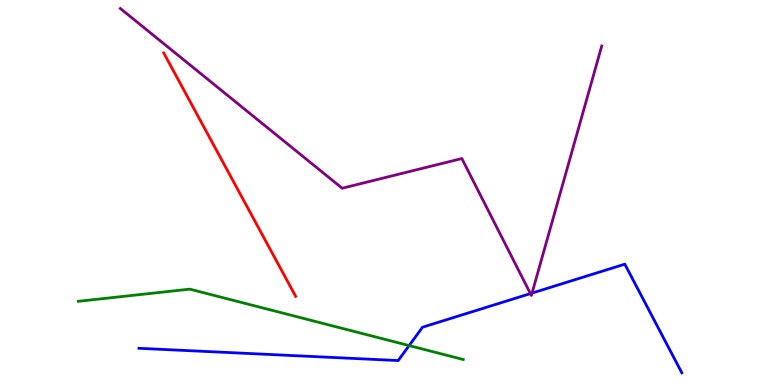[{'lines': ['blue', 'red'], 'intersections': []}, {'lines': ['green', 'red'], 'intersections': []}, {'lines': ['purple', 'red'], 'intersections': []}, {'lines': ['blue', 'green'], 'intersections': [{'x': 5.28, 'y': 1.02}]}, {'lines': ['blue', 'purple'], 'intersections': [{'x': 6.84, 'y': 2.37}, {'x': 6.87, 'y': 2.39}]}, {'lines': ['green', 'purple'], 'intersections': []}]